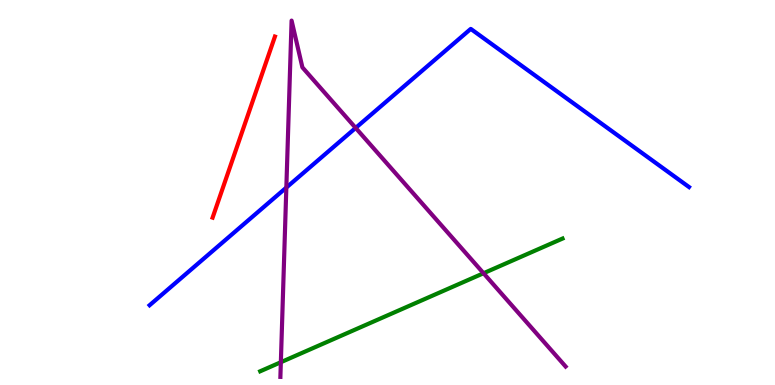[{'lines': ['blue', 'red'], 'intersections': []}, {'lines': ['green', 'red'], 'intersections': []}, {'lines': ['purple', 'red'], 'intersections': []}, {'lines': ['blue', 'green'], 'intersections': []}, {'lines': ['blue', 'purple'], 'intersections': [{'x': 3.69, 'y': 5.13}, {'x': 4.59, 'y': 6.68}]}, {'lines': ['green', 'purple'], 'intersections': [{'x': 3.62, 'y': 0.592}, {'x': 6.24, 'y': 2.9}]}]